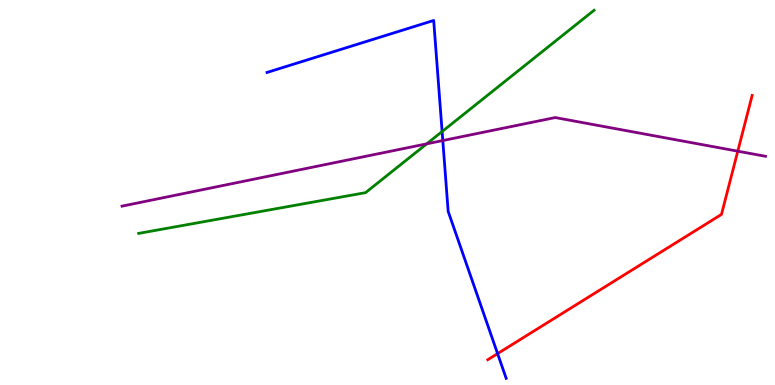[{'lines': ['blue', 'red'], 'intersections': [{'x': 6.42, 'y': 0.815}]}, {'lines': ['green', 'red'], 'intersections': []}, {'lines': ['purple', 'red'], 'intersections': [{'x': 9.52, 'y': 6.07}]}, {'lines': ['blue', 'green'], 'intersections': [{'x': 5.7, 'y': 6.58}]}, {'lines': ['blue', 'purple'], 'intersections': [{'x': 5.71, 'y': 6.35}]}, {'lines': ['green', 'purple'], 'intersections': [{'x': 5.51, 'y': 6.26}]}]